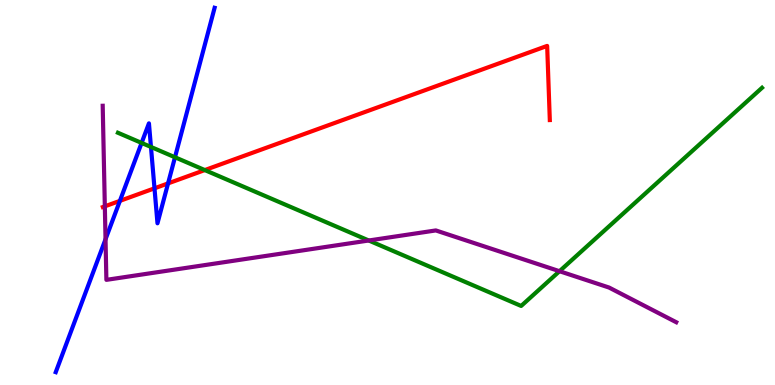[{'lines': ['blue', 'red'], 'intersections': [{'x': 1.55, 'y': 4.78}, {'x': 1.99, 'y': 5.11}, {'x': 2.17, 'y': 5.24}]}, {'lines': ['green', 'red'], 'intersections': [{'x': 2.64, 'y': 5.58}]}, {'lines': ['purple', 'red'], 'intersections': [{'x': 1.35, 'y': 4.64}]}, {'lines': ['blue', 'green'], 'intersections': [{'x': 1.83, 'y': 6.29}, {'x': 1.95, 'y': 6.18}, {'x': 2.26, 'y': 5.92}]}, {'lines': ['blue', 'purple'], 'intersections': [{'x': 1.36, 'y': 3.79}]}, {'lines': ['green', 'purple'], 'intersections': [{'x': 4.76, 'y': 3.75}, {'x': 7.22, 'y': 2.96}]}]